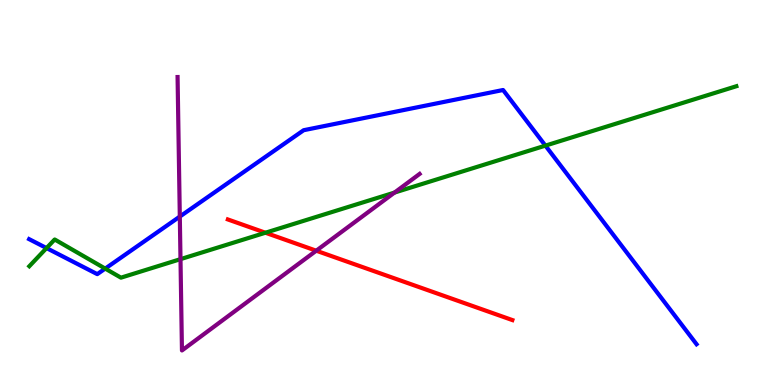[{'lines': ['blue', 'red'], 'intersections': []}, {'lines': ['green', 'red'], 'intersections': [{'x': 3.42, 'y': 3.96}]}, {'lines': ['purple', 'red'], 'intersections': [{'x': 4.08, 'y': 3.49}]}, {'lines': ['blue', 'green'], 'intersections': [{'x': 0.6, 'y': 3.56}, {'x': 1.36, 'y': 3.02}, {'x': 7.04, 'y': 6.22}]}, {'lines': ['blue', 'purple'], 'intersections': [{'x': 2.32, 'y': 4.37}]}, {'lines': ['green', 'purple'], 'intersections': [{'x': 2.33, 'y': 3.27}, {'x': 5.09, 'y': 5.0}]}]